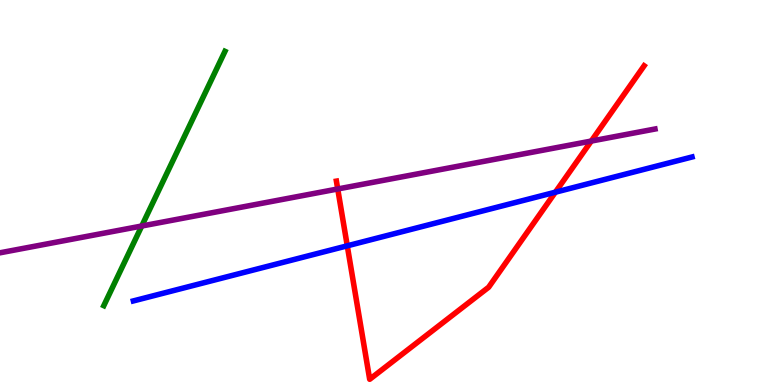[{'lines': ['blue', 'red'], 'intersections': [{'x': 4.48, 'y': 3.62}, {'x': 7.17, 'y': 5.01}]}, {'lines': ['green', 'red'], 'intersections': []}, {'lines': ['purple', 'red'], 'intersections': [{'x': 4.36, 'y': 5.09}, {'x': 7.63, 'y': 6.34}]}, {'lines': ['blue', 'green'], 'intersections': []}, {'lines': ['blue', 'purple'], 'intersections': []}, {'lines': ['green', 'purple'], 'intersections': [{'x': 1.83, 'y': 4.13}]}]